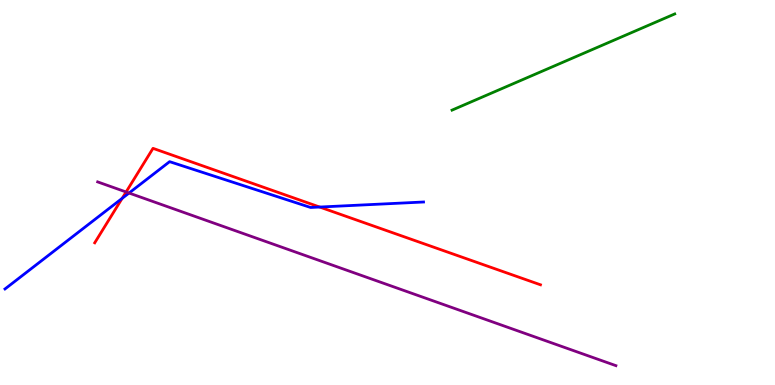[{'lines': ['blue', 'red'], 'intersections': [{'x': 1.58, 'y': 4.85}, {'x': 4.12, 'y': 4.62}]}, {'lines': ['green', 'red'], 'intersections': []}, {'lines': ['purple', 'red'], 'intersections': [{'x': 1.63, 'y': 5.01}]}, {'lines': ['blue', 'green'], 'intersections': []}, {'lines': ['blue', 'purple'], 'intersections': [{'x': 1.67, 'y': 4.99}]}, {'lines': ['green', 'purple'], 'intersections': []}]